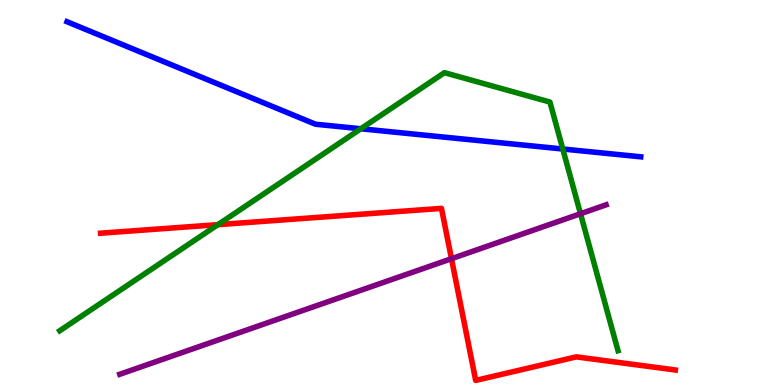[{'lines': ['blue', 'red'], 'intersections': []}, {'lines': ['green', 'red'], 'intersections': [{'x': 2.81, 'y': 4.16}]}, {'lines': ['purple', 'red'], 'intersections': [{'x': 5.83, 'y': 3.28}]}, {'lines': ['blue', 'green'], 'intersections': [{'x': 4.66, 'y': 6.66}, {'x': 7.26, 'y': 6.13}]}, {'lines': ['blue', 'purple'], 'intersections': []}, {'lines': ['green', 'purple'], 'intersections': [{'x': 7.49, 'y': 4.45}]}]